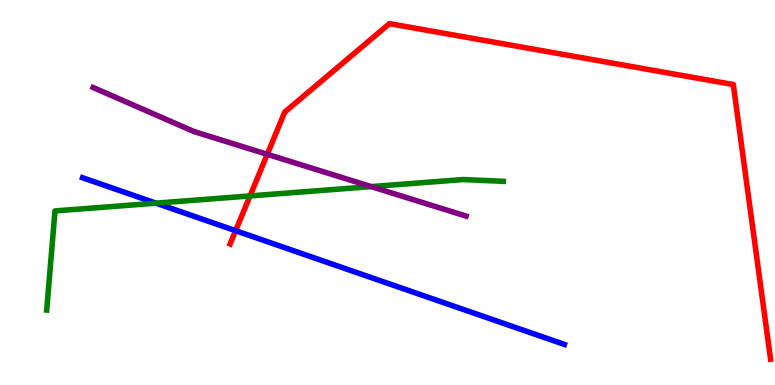[{'lines': ['blue', 'red'], 'intersections': [{'x': 3.04, 'y': 4.01}]}, {'lines': ['green', 'red'], 'intersections': [{'x': 3.23, 'y': 4.91}]}, {'lines': ['purple', 'red'], 'intersections': [{'x': 3.45, 'y': 5.99}]}, {'lines': ['blue', 'green'], 'intersections': [{'x': 2.01, 'y': 4.72}]}, {'lines': ['blue', 'purple'], 'intersections': []}, {'lines': ['green', 'purple'], 'intersections': [{'x': 4.79, 'y': 5.15}]}]